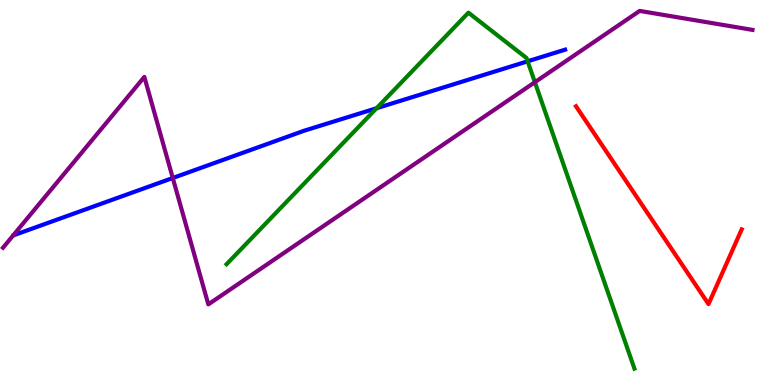[{'lines': ['blue', 'red'], 'intersections': []}, {'lines': ['green', 'red'], 'intersections': []}, {'lines': ['purple', 'red'], 'intersections': []}, {'lines': ['blue', 'green'], 'intersections': [{'x': 4.86, 'y': 7.19}, {'x': 6.81, 'y': 8.41}]}, {'lines': ['blue', 'purple'], 'intersections': [{'x': 2.23, 'y': 5.38}]}, {'lines': ['green', 'purple'], 'intersections': [{'x': 6.9, 'y': 7.87}]}]